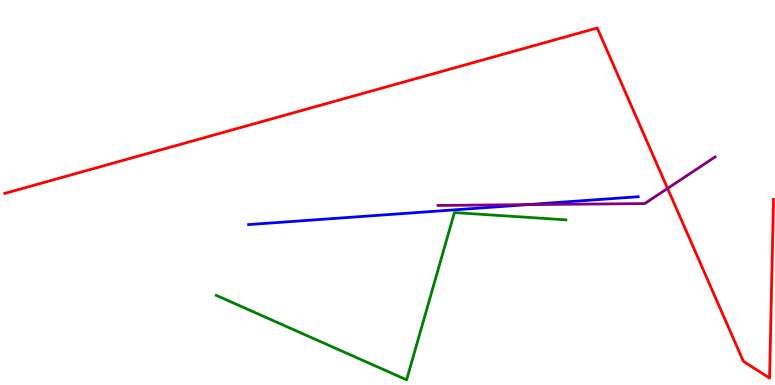[{'lines': ['blue', 'red'], 'intersections': []}, {'lines': ['green', 'red'], 'intersections': []}, {'lines': ['purple', 'red'], 'intersections': [{'x': 8.61, 'y': 5.11}]}, {'lines': ['blue', 'green'], 'intersections': []}, {'lines': ['blue', 'purple'], 'intersections': [{'x': 6.81, 'y': 4.68}]}, {'lines': ['green', 'purple'], 'intersections': []}]